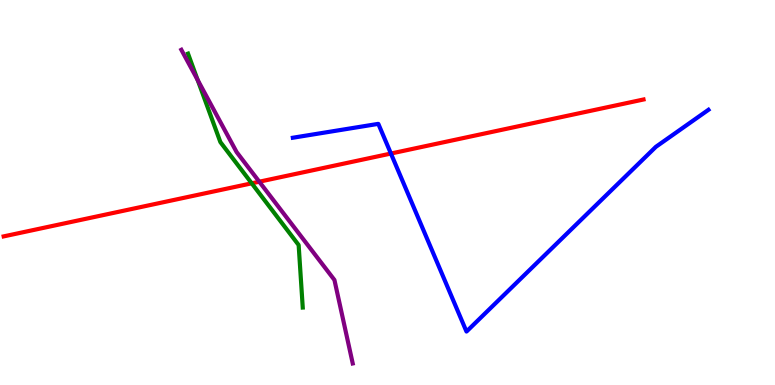[{'lines': ['blue', 'red'], 'intersections': [{'x': 5.04, 'y': 6.01}]}, {'lines': ['green', 'red'], 'intersections': [{'x': 3.25, 'y': 5.24}]}, {'lines': ['purple', 'red'], 'intersections': [{'x': 3.35, 'y': 5.28}]}, {'lines': ['blue', 'green'], 'intersections': []}, {'lines': ['blue', 'purple'], 'intersections': []}, {'lines': ['green', 'purple'], 'intersections': [{'x': 2.55, 'y': 7.92}]}]